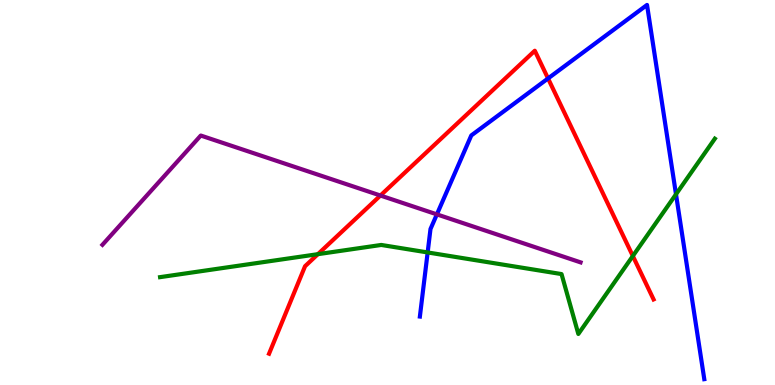[{'lines': ['blue', 'red'], 'intersections': [{'x': 7.07, 'y': 7.96}]}, {'lines': ['green', 'red'], 'intersections': [{'x': 4.1, 'y': 3.4}, {'x': 8.17, 'y': 3.35}]}, {'lines': ['purple', 'red'], 'intersections': [{'x': 4.91, 'y': 4.92}]}, {'lines': ['blue', 'green'], 'intersections': [{'x': 5.52, 'y': 3.44}, {'x': 8.72, 'y': 4.95}]}, {'lines': ['blue', 'purple'], 'intersections': [{'x': 5.64, 'y': 4.43}]}, {'lines': ['green', 'purple'], 'intersections': []}]